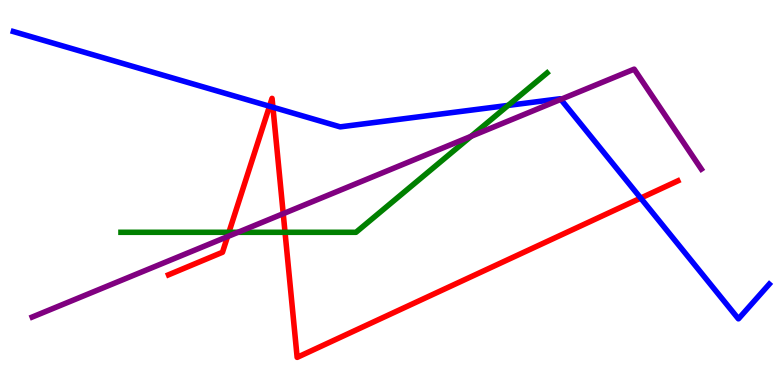[{'lines': ['blue', 'red'], 'intersections': [{'x': 3.48, 'y': 7.24}, {'x': 3.52, 'y': 7.21}, {'x': 8.27, 'y': 4.85}]}, {'lines': ['green', 'red'], 'intersections': [{'x': 2.95, 'y': 3.97}, {'x': 3.68, 'y': 3.97}]}, {'lines': ['purple', 'red'], 'intersections': [{'x': 2.94, 'y': 3.85}, {'x': 3.65, 'y': 4.45}]}, {'lines': ['blue', 'green'], 'intersections': [{'x': 6.56, 'y': 7.26}]}, {'lines': ['blue', 'purple'], 'intersections': [{'x': 7.24, 'y': 7.42}]}, {'lines': ['green', 'purple'], 'intersections': [{'x': 3.07, 'y': 3.97}, {'x': 6.08, 'y': 6.46}]}]